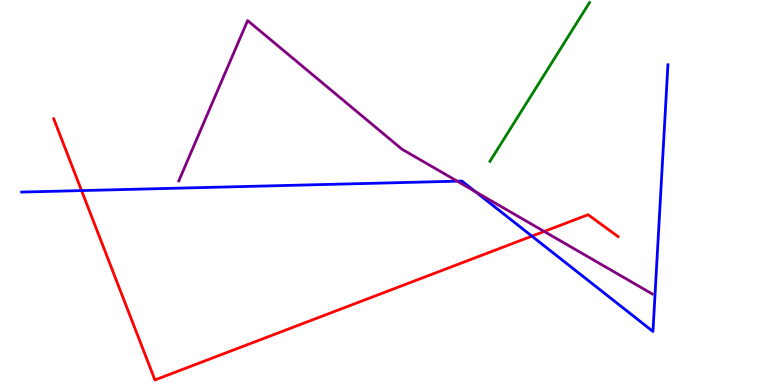[{'lines': ['blue', 'red'], 'intersections': [{'x': 1.05, 'y': 5.05}, {'x': 6.86, 'y': 3.87}]}, {'lines': ['green', 'red'], 'intersections': []}, {'lines': ['purple', 'red'], 'intersections': [{'x': 7.02, 'y': 3.99}]}, {'lines': ['blue', 'green'], 'intersections': []}, {'lines': ['blue', 'purple'], 'intersections': [{'x': 5.9, 'y': 5.29}, {'x': 6.13, 'y': 5.02}]}, {'lines': ['green', 'purple'], 'intersections': []}]